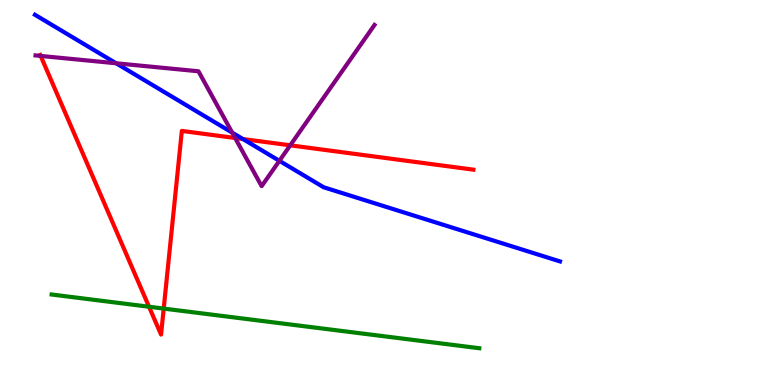[{'lines': ['blue', 'red'], 'intersections': [{'x': 3.13, 'y': 6.39}]}, {'lines': ['green', 'red'], 'intersections': [{'x': 1.92, 'y': 2.03}, {'x': 2.11, 'y': 1.98}]}, {'lines': ['purple', 'red'], 'intersections': [{'x': 0.525, 'y': 8.55}, {'x': 3.03, 'y': 6.42}, {'x': 3.74, 'y': 6.23}]}, {'lines': ['blue', 'green'], 'intersections': []}, {'lines': ['blue', 'purple'], 'intersections': [{'x': 1.5, 'y': 8.36}, {'x': 3.0, 'y': 6.56}, {'x': 3.6, 'y': 5.82}]}, {'lines': ['green', 'purple'], 'intersections': []}]